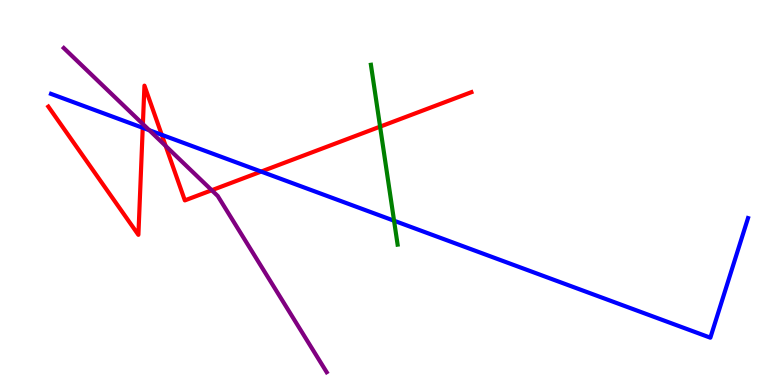[{'lines': ['blue', 'red'], 'intersections': [{'x': 1.84, 'y': 6.68}, {'x': 2.09, 'y': 6.5}, {'x': 3.37, 'y': 5.54}]}, {'lines': ['green', 'red'], 'intersections': [{'x': 4.9, 'y': 6.71}]}, {'lines': ['purple', 'red'], 'intersections': [{'x': 1.84, 'y': 6.78}, {'x': 2.14, 'y': 6.21}, {'x': 2.73, 'y': 5.06}]}, {'lines': ['blue', 'green'], 'intersections': [{'x': 5.08, 'y': 4.27}]}, {'lines': ['blue', 'purple'], 'intersections': [{'x': 1.93, 'y': 6.62}]}, {'lines': ['green', 'purple'], 'intersections': []}]